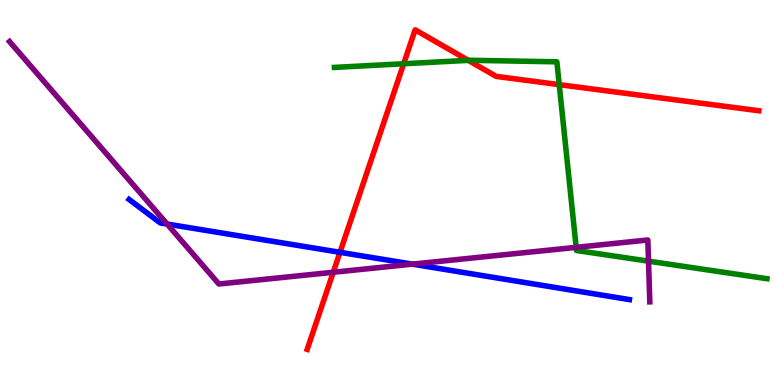[{'lines': ['blue', 'red'], 'intersections': [{'x': 4.39, 'y': 3.45}]}, {'lines': ['green', 'red'], 'intersections': [{'x': 5.21, 'y': 8.34}, {'x': 6.04, 'y': 8.43}, {'x': 7.22, 'y': 7.8}]}, {'lines': ['purple', 'red'], 'intersections': [{'x': 4.3, 'y': 2.93}]}, {'lines': ['blue', 'green'], 'intersections': []}, {'lines': ['blue', 'purple'], 'intersections': [{'x': 2.16, 'y': 4.18}, {'x': 5.32, 'y': 3.14}]}, {'lines': ['green', 'purple'], 'intersections': [{'x': 7.43, 'y': 3.58}, {'x': 8.37, 'y': 3.22}]}]